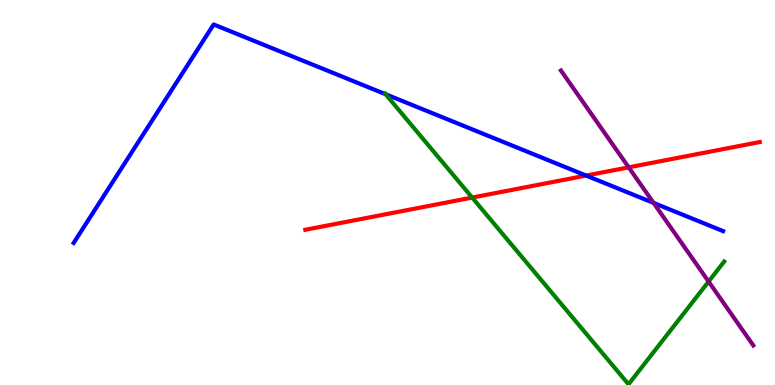[{'lines': ['blue', 'red'], 'intersections': [{'x': 7.56, 'y': 5.44}]}, {'lines': ['green', 'red'], 'intersections': [{'x': 6.09, 'y': 4.87}]}, {'lines': ['purple', 'red'], 'intersections': [{'x': 8.11, 'y': 5.65}]}, {'lines': ['blue', 'green'], 'intersections': [{'x': 4.98, 'y': 7.55}]}, {'lines': ['blue', 'purple'], 'intersections': [{'x': 8.43, 'y': 4.73}]}, {'lines': ['green', 'purple'], 'intersections': [{'x': 9.14, 'y': 2.69}]}]